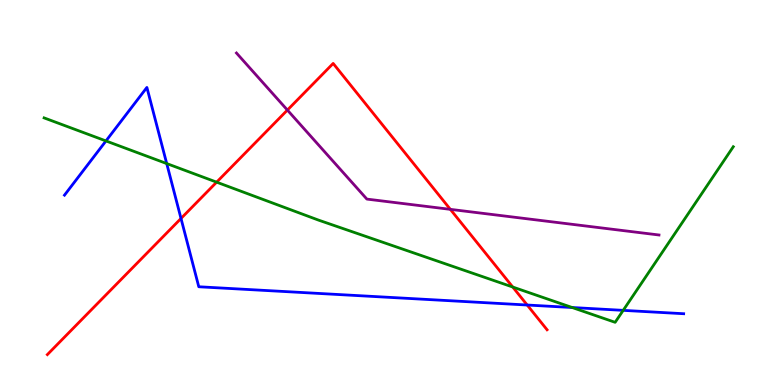[{'lines': ['blue', 'red'], 'intersections': [{'x': 2.34, 'y': 4.33}, {'x': 6.8, 'y': 2.08}]}, {'lines': ['green', 'red'], 'intersections': [{'x': 2.8, 'y': 5.27}, {'x': 6.62, 'y': 2.54}]}, {'lines': ['purple', 'red'], 'intersections': [{'x': 3.71, 'y': 7.14}, {'x': 5.81, 'y': 4.56}]}, {'lines': ['blue', 'green'], 'intersections': [{'x': 1.37, 'y': 6.34}, {'x': 2.15, 'y': 5.75}, {'x': 7.38, 'y': 2.01}, {'x': 8.04, 'y': 1.94}]}, {'lines': ['blue', 'purple'], 'intersections': []}, {'lines': ['green', 'purple'], 'intersections': []}]